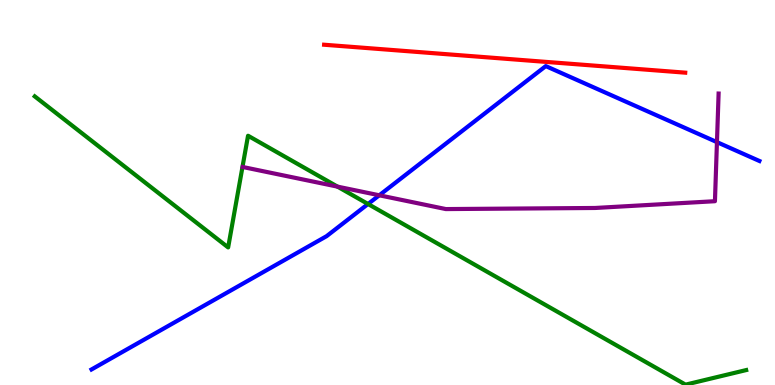[{'lines': ['blue', 'red'], 'intersections': []}, {'lines': ['green', 'red'], 'intersections': []}, {'lines': ['purple', 'red'], 'intersections': []}, {'lines': ['blue', 'green'], 'intersections': [{'x': 4.75, 'y': 4.7}]}, {'lines': ['blue', 'purple'], 'intersections': [{'x': 4.89, 'y': 4.93}, {'x': 9.25, 'y': 6.31}]}, {'lines': ['green', 'purple'], 'intersections': [{'x': 4.35, 'y': 5.15}]}]